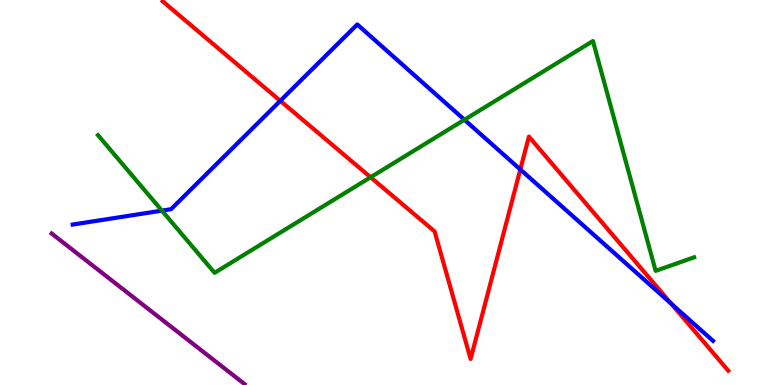[{'lines': ['blue', 'red'], 'intersections': [{'x': 3.62, 'y': 7.38}, {'x': 6.71, 'y': 5.6}, {'x': 8.66, 'y': 2.11}]}, {'lines': ['green', 'red'], 'intersections': [{'x': 4.78, 'y': 5.4}]}, {'lines': ['purple', 'red'], 'intersections': []}, {'lines': ['blue', 'green'], 'intersections': [{'x': 2.09, 'y': 4.53}, {'x': 5.99, 'y': 6.89}]}, {'lines': ['blue', 'purple'], 'intersections': []}, {'lines': ['green', 'purple'], 'intersections': []}]